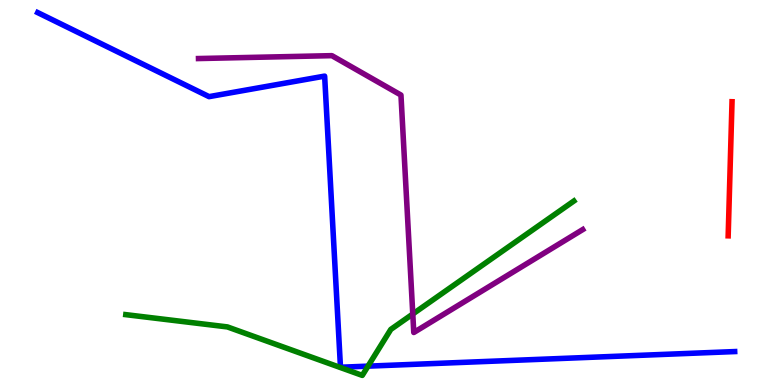[{'lines': ['blue', 'red'], 'intersections': []}, {'lines': ['green', 'red'], 'intersections': []}, {'lines': ['purple', 'red'], 'intersections': []}, {'lines': ['blue', 'green'], 'intersections': [{'x': 4.75, 'y': 0.49}]}, {'lines': ['blue', 'purple'], 'intersections': []}, {'lines': ['green', 'purple'], 'intersections': [{'x': 5.33, 'y': 1.84}]}]